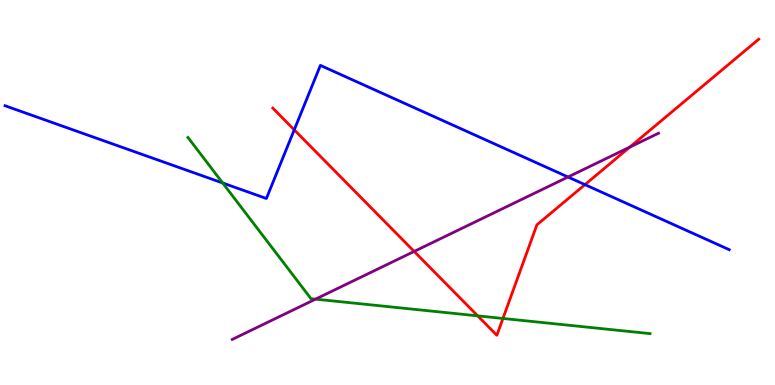[{'lines': ['blue', 'red'], 'intersections': [{'x': 3.8, 'y': 6.63}, {'x': 7.55, 'y': 5.2}]}, {'lines': ['green', 'red'], 'intersections': [{'x': 6.16, 'y': 1.8}, {'x': 6.49, 'y': 1.73}]}, {'lines': ['purple', 'red'], 'intersections': [{'x': 5.34, 'y': 3.47}, {'x': 8.13, 'y': 6.18}]}, {'lines': ['blue', 'green'], 'intersections': [{'x': 2.87, 'y': 5.25}]}, {'lines': ['blue', 'purple'], 'intersections': [{'x': 7.33, 'y': 5.4}]}, {'lines': ['green', 'purple'], 'intersections': [{'x': 4.07, 'y': 2.23}]}]